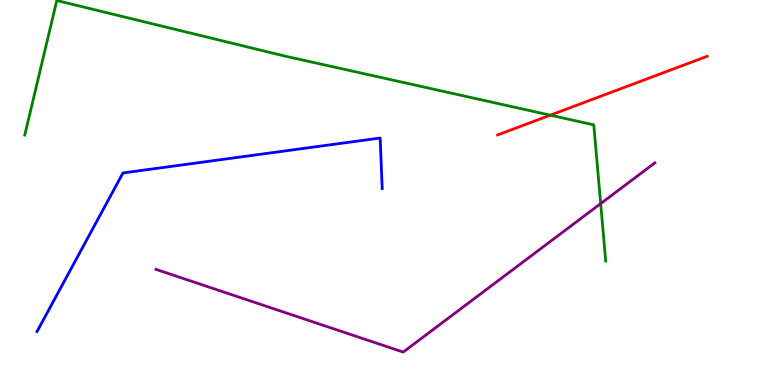[{'lines': ['blue', 'red'], 'intersections': []}, {'lines': ['green', 'red'], 'intersections': [{'x': 7.1, 'y': 7.01}]}, {'lines': ['purple', 'red'], 'intersections': []}, {'lines': ['blue', 'green'], 'intersections': []}, {'lines': ['blue', 'purple'], 'intersections': []}, {'lines': ['green', 'purple'], 'intersections': [{'x': 7.75, 'y': 4.71}]}]